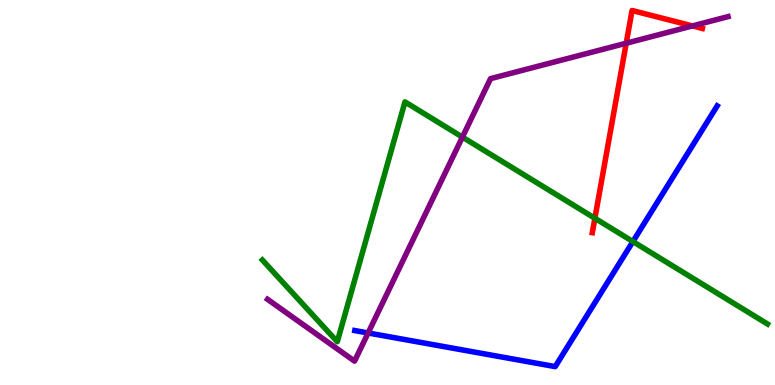[{'lines': ['blue', 'red'], 'intersections': []}, {'lines': ['green', 'red'], 'intersections': [{'x': 7.68, 'y': 4.33}]}, {'lines': ['purple', 'red'], 'intersections': [{'x': 8.08, 'y': 8.88}, {'x': 8.94, 'y': 9.33}]}, {'lines': ['blue', 'green'], 'intersections': [{'x': 8.17, 'y': 3.73}]}, {'lines': ['blue', 'purple'], 'intersections': [{'x': 4.75, 'y': 1.35}]}, {'lines': ['green', 'purple'], 'intersections': [{'x': 5.97, 'y': 6.44}]}]